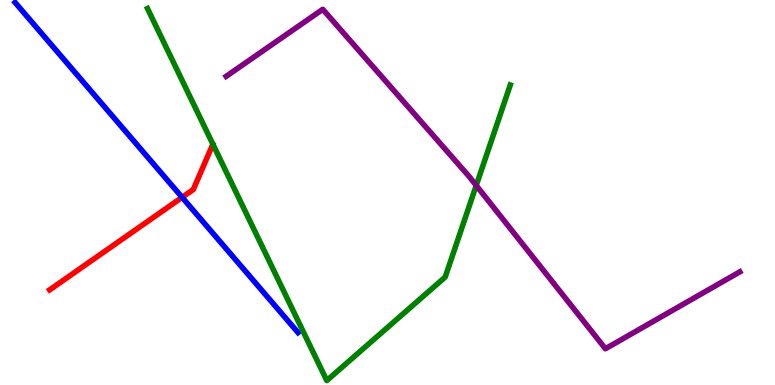[{'lines': ['blue', 'red'], 'intersections': [{'x': 2.35, 'y': 4.87}]}, {'lines': ['green', 'red'], 'intersections': []}, {'lines': ['purple', 'red'], 'intersections': []}, {'lines': ['blue', 'green'], 'intersections': []}, {'lines': ['blue', 'purple'], 'intersections': []}, {'lines': ['green', 'purple'], 'intersections': [{'x': 6.14, 'y': 5.18}]}]